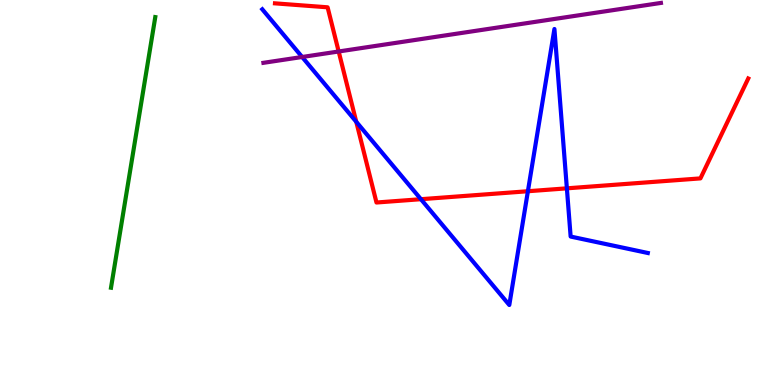[{'lines': ['blue', 'red'], 'intersections': [{'x': 4.6, 'y': 6.84}, {'x': 5.43, 'y': 4.83}, {'x': 6.81, 'y': 5.03}, {'x': 7.31, 'y': 5.11}]}, {'lines': ['green', 'red'], 'intersections': []}, {'lines': ['purple', 'red'], 'intersections': [{'x': 4.37, 'y': 8.66}]}, {'lines': ['blue', 'green'], 'intersections': []}, {'lines': ['blue', 'purple'], 'intersections': [{'x': 3.9, 'y': 8.52}]}, {'lines': ['green', 'purple'], 'intersections': []}]